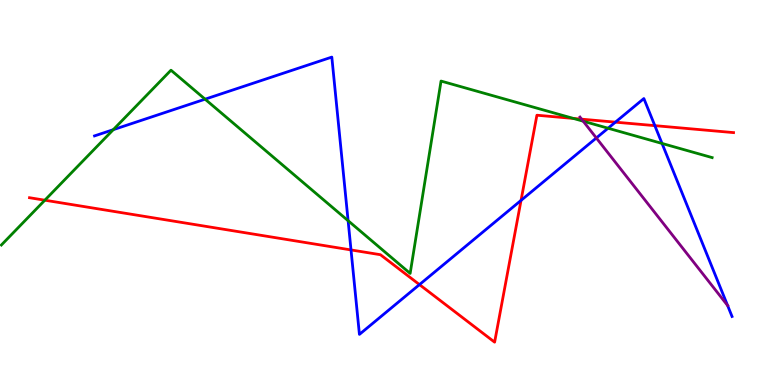[{'lines': ['blue', 'red'], 'intersections': [{'x': 4.53, 'y': 3.51}, {'x': 5.41, 'y': 2.61}, {'x': 6.72, 'y': 4.79}, {'x': 7.94, 'y': 6.83}, {'x': 8.45, 'y': 6.74}]}, {'lines': ['green', 'red'], 'intersections': [{'x': 0.579, 'y': 4.8}, {'x': 7.4, 'y': 6.92}]}, {'lines': ['purple', 'red'], 'intersections': [{'x': 7.5, 'y': 6.9}]}, {'lines': ['blue', 'green'], 'intersections': [{'x': 1.46, 'y': 6.63}, {'x': 2.65, 'y': 7.42}, {'x': 4.49, 'y': 4.27}, {'x': 7.85, 'y': 6.67}, {'x': 8.54, 'y': 6.27}]}, {'lines': ['blue', 'purple'], 'intersections': [{'x': 7.69, 'y': 6.42}, {'x': 9.39, 'y': 2.07}]}, {'lines': ['green', 'purple'], 'intersections': [{'x': 7.53, 'y': 6.85}]}]